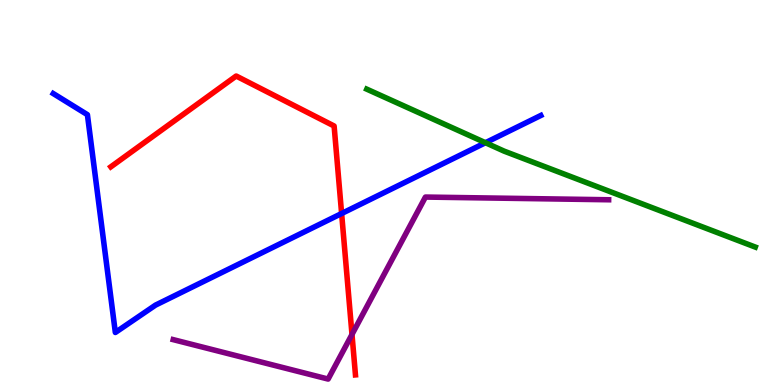[{'lines': ['blue', 'red'], 'intersections': [{'x': 4.41, 'y': 4.45}]}, {'lines': ['green', 'red'], 'intersections': []}, {'lines': ['purple', 'red'], 'intersections': [{'x': 4.54, 'y': 1.31}]}, {'lines': ['blue', 'green'], 'intersections': [{'x': 6.26, 'y': 6.29}]}, {'lines': ['blue', 'purple'], 'intersections': []}, {'lines': ['green', 'purple'], 'intersections': []}]